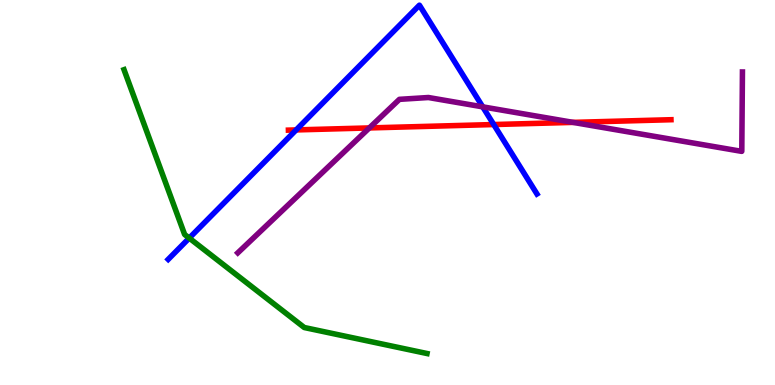[{'lines': ['blue', 'red'], 'intersections': [{'x': 3.82, 'y': 6.63}, {'x': 6.37, 'y': 6.77}]}, {'lines': ['green', 'red'], 'intersections': []}, {'lines': ['purple', 'red'], 'intersections': [{'x': 4.77, 'y': 6.68}, {'x': 7.39, 'y': 6.82}]}, {'lines': ['blue', 'green'], 'intersections': [{'x': 2.44, 'y': 3.82}]}, {'lines': ['blue', 'purple'], 'intersections': [{'x': 6.23, 'y': 7.22}]}, {'lines': ['green', 'purple'], 'intersections': []}]